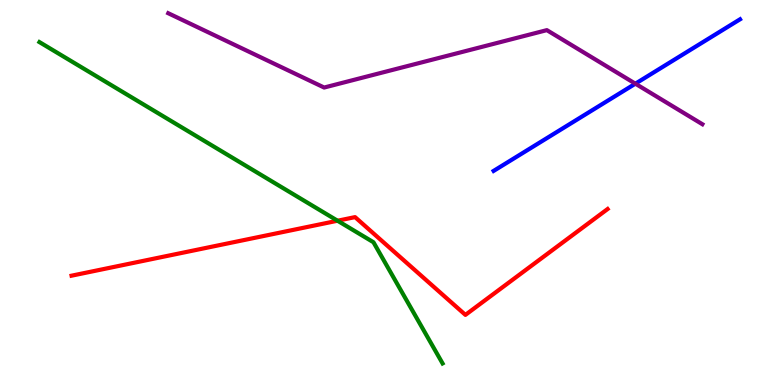[{'lines': ['blue', 'red'], 'intersections': []}, {'lines': ['green', 'red'], 'intersections': [{'x': 4.36, 'y': 4.27}]}, {'lines': ['purple', 'red'], 'intersections': []}, {'lines': ['blue', 'green'], 'intersections': []}, {'lines': ['blue', 'purple'], 'intersections': [{'x': 8.2, 'y': 7.83}]}, {'lines': ['green', 'purple'], 'intersections': []}]